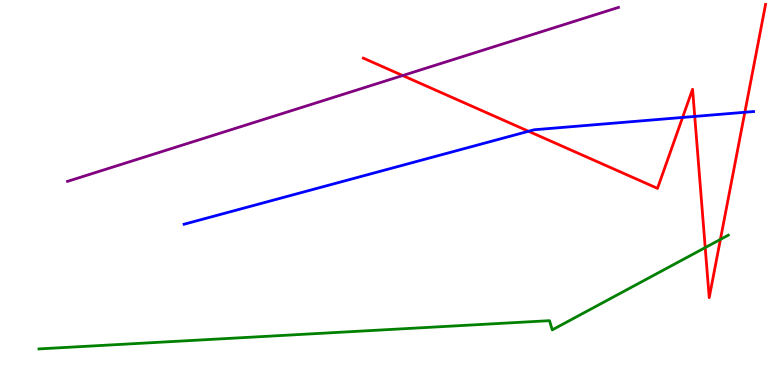[{'lines': ['blue', 'red'], 'intersections': [{'x': 6.82, 'y': 6.59}, {'x': 8.81, 'y': 6.95}, {'x': 8.96, 'y': 6.98}, {'x': 9.61, 'y': 7.08}]}, {'lines': ['green', 'red'], 'intersections': [{'x': 9.1, 'y': 3.57}, {'x': 9.3, 'y': 3.78}]}, {'lines': ['purple', 'red'], 'intersections': [{'x': 5.2, 'y': 8.04}]}, {'lines': ['blue', 'green'], 'intersections': []}, {'lines': ['blue', 'purple'], 'intersections': []}, {'lines': ['green', 'purple'], 'intersections': []}]